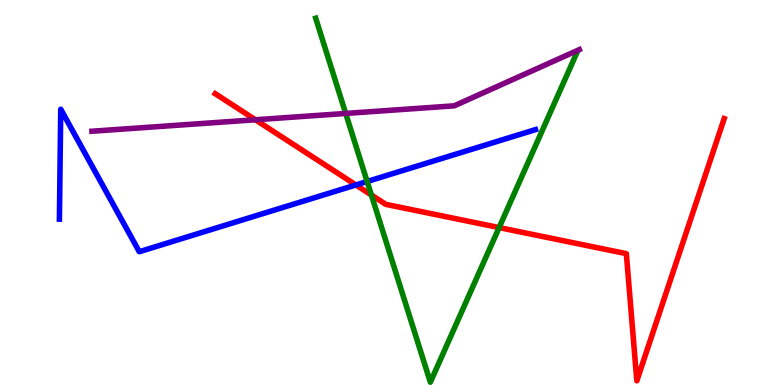[{'lines': ['blue', 'red'], 'intersections': [{'x': 4.59, 'y': 5.2}]}, {'lines': ['green', 'red'], 'intersections': [{'x': 4.79, 'y': 4.93}, {'x': 6.44, 'y': 4.09}]}, {'lines': ['purple', 'red'], 'intersections': [{'x': 3.3, 'y': 6.89}]}, {'lines': ['blue', 'green'], 'intersections': [{'x': 4.74, 'y': 5.29}]}, {'lines': ['blue', 'purple'], 'intersections': []}, {'lines': ['green', 'purple'], 'intersections': [{'x': 4.46, 'y': 7.05}]}]